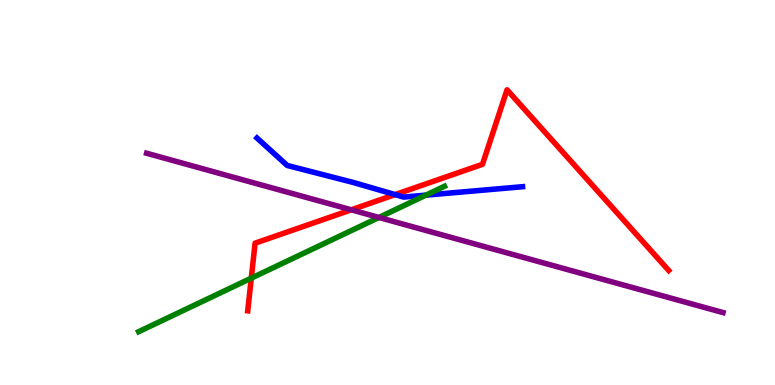[{'lines': ['blue', 'red'], 'intersections': [{'x': 5.1, 'y': 4.95}]}, {'lines': ['green', 'red'], 'intersections': [{'x': 3.24, 'y': 2.78}]}, {'lines': ['purple', 'red'], 'intersections': [{'x': 4.53, 'y': 4.55}]}, {'lines': ['blue', 'green'], 'intersections': [{'x': 5.5, 'y': 4.93}]}, {'lines': ['blue', 'purple'], 'intersections': []}, {'lines': ['green', 'purple'], 'intersections': [{'x': 4.89, 'y': 4.35}]}]